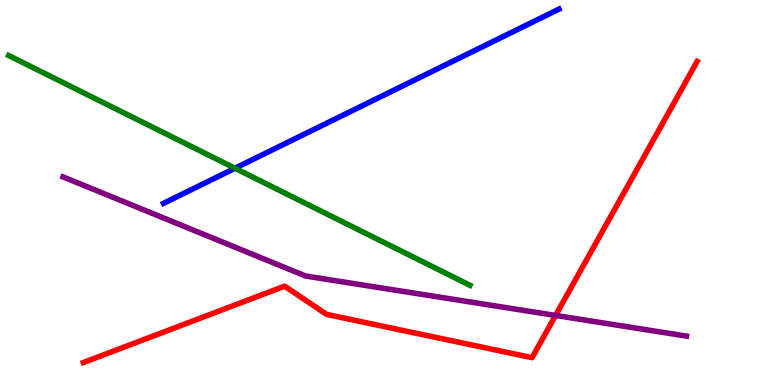[{'lines': ['blue', 'red'], 'intersections': []}, {'lines': ['green', 'red'], 'intersections': []}, {'lines': ['purple', 'red'], 'intersections': [{'x': 7.17, 'y': 1.81}]}, {'lines': ['blue', 'green'], 'intersections': [{'x': 3.03, 'y': 5.63}]}, {'lines': ['blue', 'purple'], 'intersections': []}, {'lines': ['green', 'purple'], 'intersections': []}]